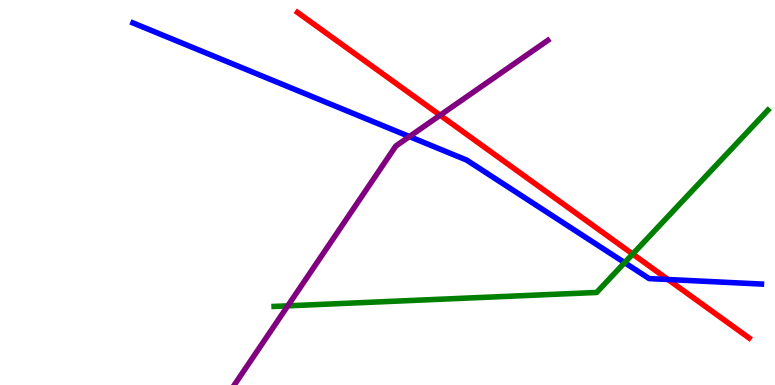[{'lines': ['blue', 'red'], 'intersections': [{'x': 8.62, 'y': 2.74}]}, {'lines': ['green', 'red'], 'intersections': [{'x': 8.16, 'y': 3.4}]}, {'lines': ['purple', 'red'], 'intersections': [{'x': 5.68, 'y': 7.01}]}, {'lines': ['blue', 'green'], 'intersections': [{'x': 8.06, 'y': 3.18}]}, {'lines': ['blue', 'purple'], 'intersections': [{'x': 5.28, 'y': 6.45}]}, {'lines': ['green', 'purple'], 'intersections': [{'x': 3.71, 'y': 2.06}]}]